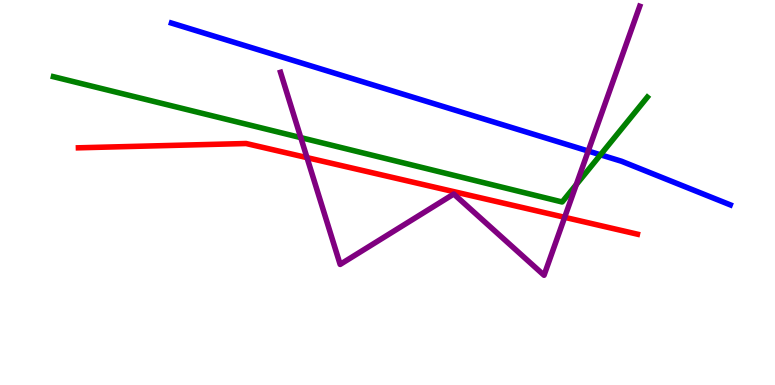[{'lines': ['blue', 'red'], 'intersections': []}, {'lines': ['green', 'red'], 'intersections': []}, {'lines': ['purple', 'red'], 'intersections': [{'x': 3.96, 'y': 5.91}, {'x': 7.29, 'y': 4.36}]}, {'lines': ['blue', 'green'], 'intersections': [{'x': 7.75, 'y': 5.98}]}, {'lines': ['blue', 'purple'], 'intersections': [{'x': 7.59, 'y': 6.08}]}, {'lines': ['green', 'purple'], 'intersections': [{'x': 3.88, 'y': 6.43}, {'x': 7.44, 'y': 5.21}]}]